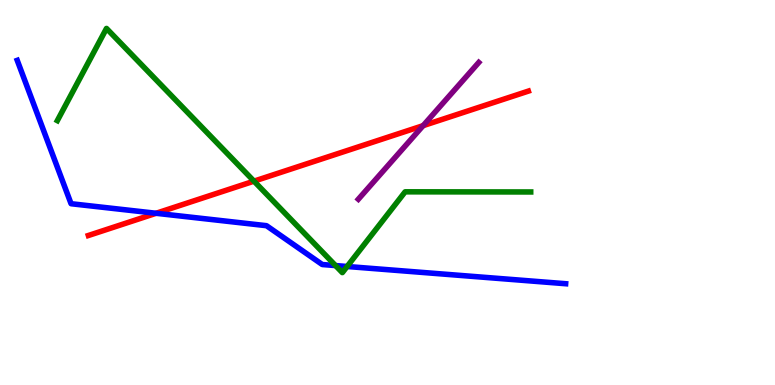[{'lines': ['blue', 'red'], 'intersections': [{'x': 2.01, 'y': 4.46}]}, {'lines': ['green', 'red'], 'intersections': [{'x': 3.28, 'y': 5.29}]}, {'lines': ['purple', 'red'], 'intersections': [{'x': 5.46, 'y': 6.74}]}, {'lines': ['blue', 'green'], 'intersections': [{'x': 4.33, 'y': 3.1}, {'x': 4.48, 'y': 3.08}]}, {'lines': ['blue', 'purple'], 'intersections': []}, {'lines': ['green', 'purple'], 'intersections': []}]